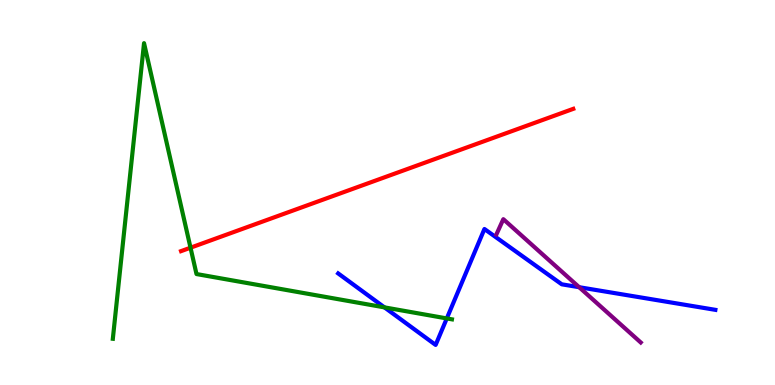[{'lines': ['blue', 'red'], 'intersections': []}, {'lines': ['green', 'red'], 'intersections': [{'x': 2.46, 'y': 3.57}]}, {'lines': ['purple', 'red'], 'intersections': []}, {'lines': ['blue', 'green'], 'intersections': [{'x': 4.96, 'y': 2.02}, {'x': 5.77, 'y': 1.73}]}, {'lines': ['blue', 'purple'], 'intersections': [{'x': 7.47, 'y': 2.54}]}, {'lines': ['green', 'purple'], 'intersections': []}]